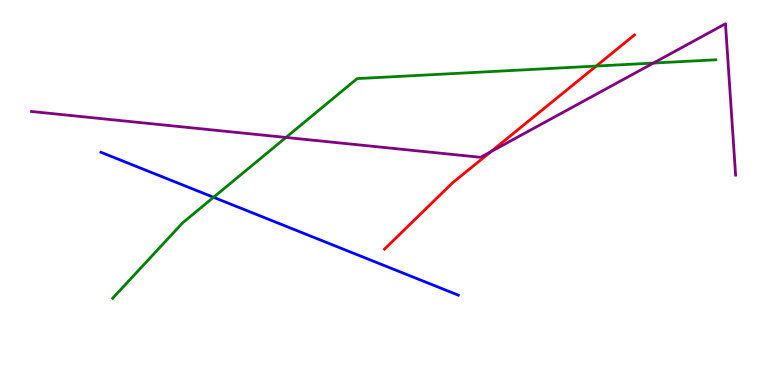[{'lines': ['blue', 'red'], 'intersections': []}, {'lines': ['green', 'red'], 'intersections': [{'x': 7.69, 'y': 8.28}]}, {'lines': ['purple', 'red'], 'intersections': [{'x': 6.33, 'y': 6.06}]}, {'lines': ['blue', 'green'], 'intersections': [{'x': 2.76, 'y': 4.88}]}, {'lines': ['blue', 'purple'], 'intersections': []}, {'lines': ['green', 'purple'], 'intersections': [{'x': 3.69, 'y': 6.43}, {'x': 8.43, 'y': 8.36}]}]